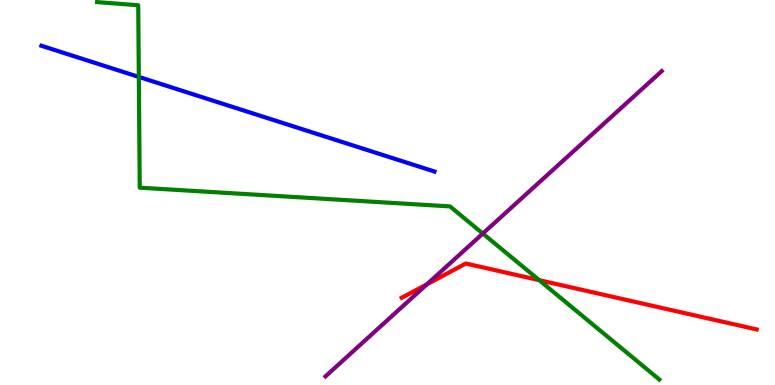[{'lines': ['blue', 'red'], 'intersections': []}, {'lines': ['green', 'red'], 'intersections': [{'x': 6.96, 'y': 2.72}]}, {'lines': ['purple', 'red'], 'intersections': [{'x': 5.51, 'y': 2.61}]}, {'lines': ['blue', 'green'], 'intersections': [{'x': 1.79, 'y': 8.0}]}, {'lines': ['blue', 'purple'], 'intersections': []}, {'lines': ['green', 'purple'], 'intersections': [{'x': 6.23, 'y': 3.93}]}]